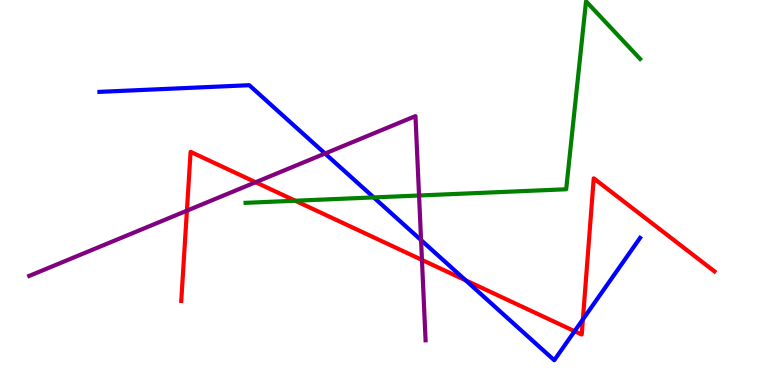[{'lines': ['blue', 'red'], 'intersections': [{'x': 6.01, 'y': 2.72}, {'x': 7.41, 'y': 1.4}, {'x': 7.52, 'y': 1.7}]}, {'lines': ['green', 'red'], 'intersections': [{'x': 3.81, 'y': 4.79}]}, {'lines': ['purple', 'red'], 'intersections': [{'x': 2.41, 'y': 4.53}, {'x': 3.3, 'y': 5.27}, {'x': 5.44, 'y': 3.25}]}, {'lines': ['blue', 'green'], 'intersections': [{'x': 4.82, 'y': 4.87}]}, {'lines': ['blue', 'purple'], 'intersections': [{'x': 4.19, 'y': 6.01}, {'x': 5.43, 'y': 3.76}]}, {'lines': ['green', 'purple'], 'intersections': [{'x': 5.41, 'y': 4.92}]}]